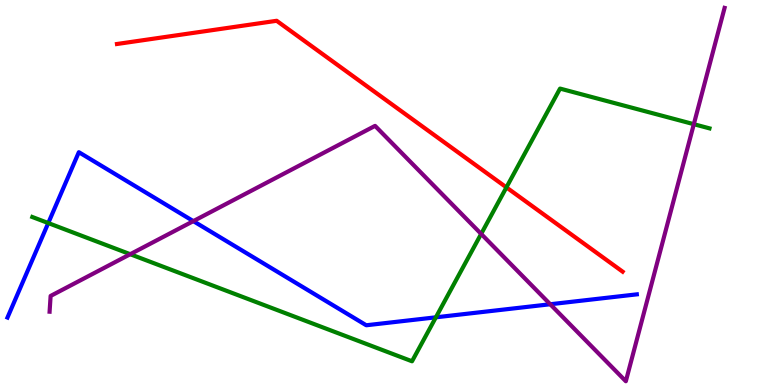[{'lines': ['blue', 'red'], 'intersections': []}, {'lines': ['green', 'red'], 'intersections': [{'x': 6.53, 'y': 5.13}]}, {'lines': ['purple', 'red'], 'intersections': []}, {'lines': ['blue', 'green'], 'intersections': [{'x': 0.623, 'y': 4.21}, {'x': 5.62, 'y': 1.76}]}, {'lines': ['blue', 'purple'], 'intersections': [{'x': 2.49, 'y': 4.26}, {'x': 7.1, 'y': 2.1}]}, {'lines': ['green', 'purple'], 'intersections': [{'x': 1.68, 'y': 3.4}, {'x': 6.21, 'y': 3.92}, {'x': 8.95, 'y': 6.77}]}]